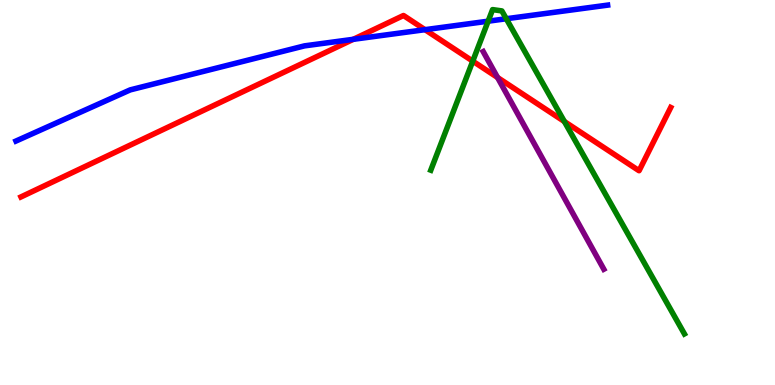[{'lines': ['blue', 'red'], 'intersections': [{'x': 4.56, 'y': 8.98}, {'x': 5.48, 'y': 9.23}]}, {'lines': ['green', 'red'], 'intersections': [{'x': 6.1, 'y': 8.41}, {'x': 7.28, 'y': 6.84}]}, {'lines': ['purple', 'red'], 'intersections': [{'x': 6.42, 'y': 7.99}]}, {'lines': ['blue', 'green'], 'intersections': [{'x': 6.3, 'y': 9.45}, {'x': 6.53, 'y': 9.51}]}, {'lines': ['blue', 'purple'], 'intersections': []}, {'lines': ['green', 'purple'], 'intersections': []}]